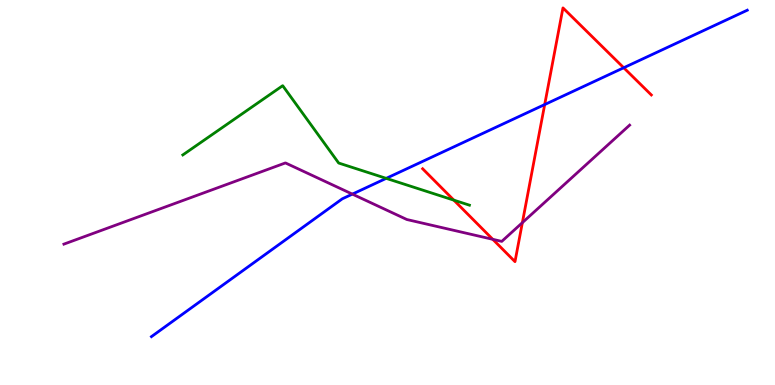[{'lines': ['blue', 'red'], 'intersections': [{'x': 7.03, 'y': 7.28}, {'x': 8.05, 'y': 8.24}]}, {'lines': ['green', 'red'], 'intersections': [{'x': 5.86, 'y': 4.8}]}, {'lines': ['purple', 'red'], 'intersections': [{'x': 6.36, 'y': 3.78}, {'x': 6.74, 'y': 4.22}]}, {'lines': ['blue', 'green'], 'intersections': [{'x': 4.98, 'y': 5.37}]}, {'lines': ['blue', 'purple'], 'intersections': [{'x': 4.55, 'y': 4.96}]}, {'lines': ['green', 'purple'], 'intersections': []}]